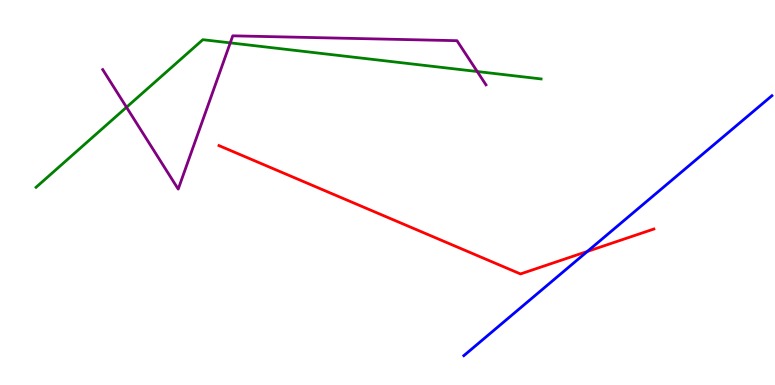[{'lines': ['blue', 'red'], 'intersections': [{'x': 7.58, 'y': 3.47}]}, {'lines': ['green', 'red'], 'intersections': []}, {'lines': ['purple', 'red'], 'intersections': []}, {'lines': ['blue', 'green'], 'intersections': []}, {'lines': ['blue', 'purple'], 'intersections': []}, {'lines': ['green', 'purple'], 'intersections': [{'x': 1.63, 'y': 7.21}, {'x': 2.97, 'y': 8.89}, {'x': 6.16, 'y': 8.14}]}]